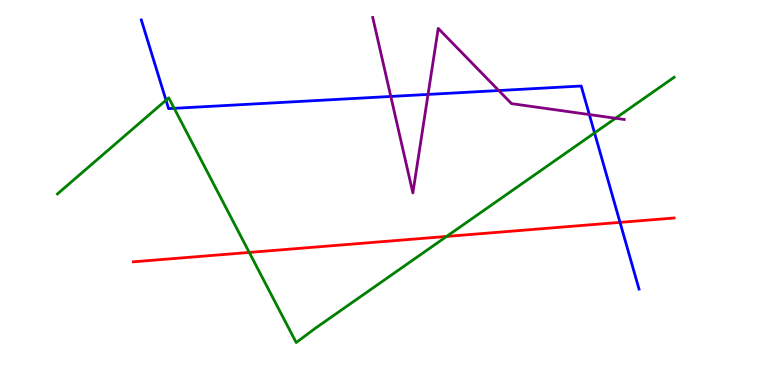[{'lines': ['blue', 'red'], 'intersections': [{'x': 8.0, 'y': 4.22}]}, {'lines': ['green', 'red'], 'intersections': [{'x': 3.22, 'y': 3.44}, {'x': 5.76, 'y': 3.86}]}, {'lines': ['purple', 'red'], 'intersections': []}, {'lines': ['blue', 'green'], 'intersections': [{'x': 2.14, 'y': 7.4}, {'x': 2.25, 'y': 7.19}, {'x': 7.67, 'y': 6.55}]}, {'lines': ['blue', 'purple'], 'intersections': [{'x': 5.04, 'y': 7.49}, {'x': 5.52, 'y': 7.55}, {'x': 6.44, 'y': 7.65}, {'x': 7.6, 'y': 7.02}]}, {'lines': ['green', 'purple'], 'intersections': [{'x': 7.94, 'y': 6.93}]}]